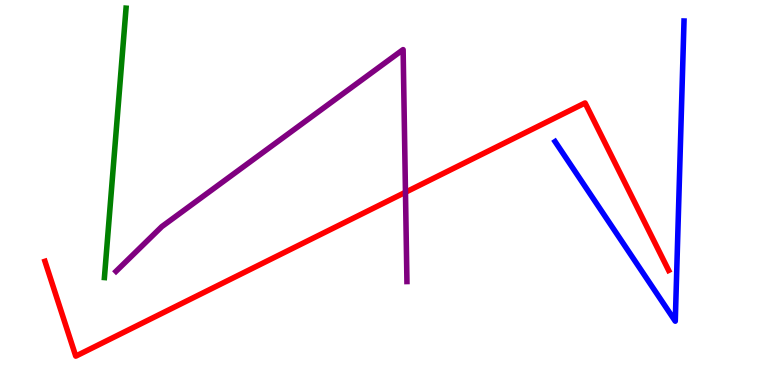[{'lines': ['blue', 'red'], 'intersections': []}, {'lines': ['green', 'red'], 'intersections': []}, {'lines': ['purple', 'red'], 'intersections': [{'x': 5.23, 'y': 5.01}]}, {'lines': ['blue', 'green'], 'intersections': []}, {'lines': ['blue', 'purple'], 'intersections': []}, {'lines': ['green', 'purple'], 'intersections': []}]